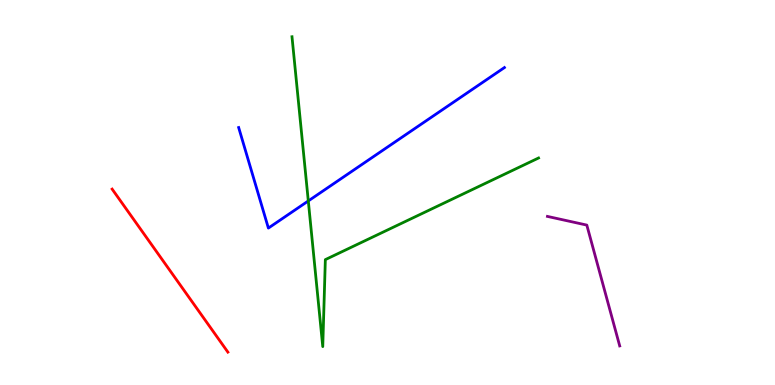[{'lines': ['blue', 'red'], 'intersections': []}, {'lines': ['green', 'red'], 'intersections': []}, {'lines': ['purple', 'red'], 'intersections': []}, {'lines': ['blue', 'green'], 'intersections': [{'x': 3.98, 'y': 4.78}]}, {'lines': ['blue', 'purple'], 'intersections': []}, {'lines': ['green', 'purple'], 'intersections': []}]